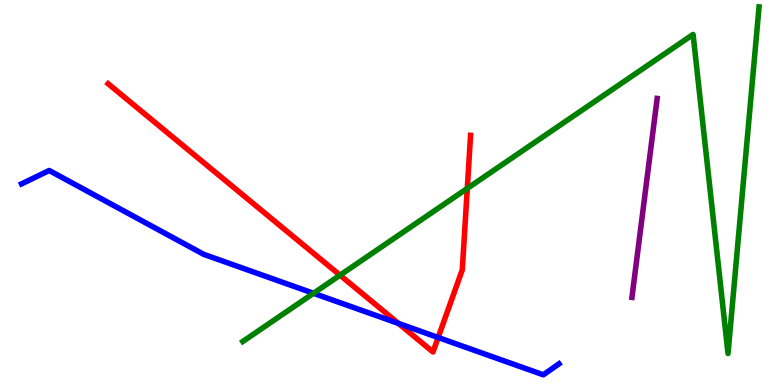[{'lines': ['blue', 'red'], 'intersections': [{'x': 5.14, 'y': 1.6}, {'x': 5.65, 'y': 1.23}]}, {'lines': ['green', 'red'], 'intersections': [{'x': 4.39, 'y': 2.85}, {'x': 6.03, 'y': 5.11}]}, {'lines': ['purple', 'red'], 'intersections': []}, {'lines': ['blue', 'green'], 'intersections': [{'x': 4.05, 'y': 2.38}]}, {'lines': ['blue', 'purple'], 'intersections': []}, {'lines': ['green', 'purple'], 'intersections': []}]